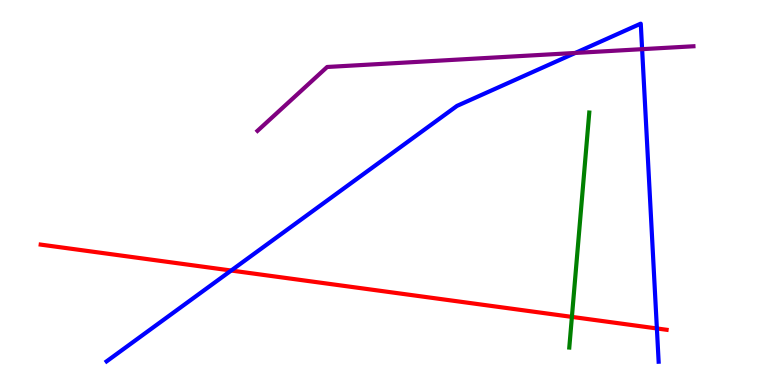[{'lines': ['blue', 'red'], 'intersections': [{'x': 2.98, 'y': 2.97}, {'x': 8.48, 'y': 1.47}]}, {'lines': ['green', 'red'], 'intersections': [{'x': 7.38, 'y': 1.77}]}, {'lines': ['purple', 'red'], 'intersections': []}, {'lines': ['blue', 'green'], 'intersections': []}, {'lines': ['blue', 'purple'], 'intersections': [{'x': 7.42, 'y': 8.62}, {'x': 8.29, 'y': 8.72}]}, {'lines': ['green', 'purple'], 'intersections': []}]